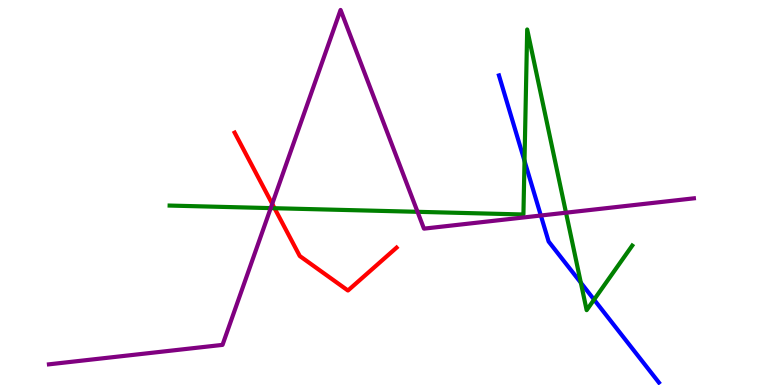[{'lines': ['blue', 'red'], 'intersections': []}, {'lines': ['green', 'red'], 'intersections': [{'x': 3.54, 'y': 4.59}]}, {'lines': ['purple', 'red'], 'intersections': [{'x': 3.51, 'y': 4.71}]}, {'lines': ['blue', 'green'], 'intersections': [{'x': 6.77, 'y': 5.82}, {'x': 7.49, 'y': 2.66}, {'x': 7.67, 'y': 2.22}]}, {'lines': ['blue', 'purple'], 'intersections': [{'x': 6.98, 'y': 4.4}]}, {'lines': ['green', 'purple'], 'intersections': [{'x': 3.49, 'y': 4.59}, {'x': 5.39, 'y': 4.5}, {'x': 7.3, 'y': 4.48}]}]